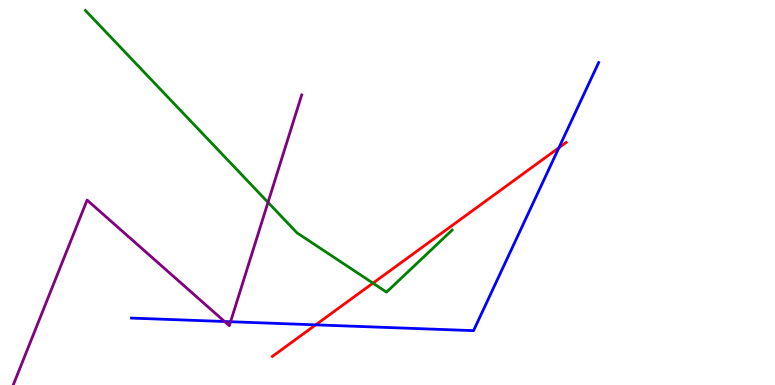[{'lines': ['blue', 'red'], 'intersections': [{'x': 4.07, 'y': 1.56}, {'x': 7.21, 'y': 6.16}]}, {'lines': ['green', 'red'], 'intersections': [{'x': 4.81, 'y': 2.65}]}, {'lines': ['purple', 'red'], 'intersections': []}, {'lines': ['blue', 'green'], 'intersections': []}, {'lines': ['blue', 'purple'], 'intersections': [{'x': 2.9, 'y': 1.65}, {'x': 2.98, 'y': 1.64}]}, {'lines': ['green', 'purple'], 'intersections': [{'x': 3.46, 'y': 4.74}]}]